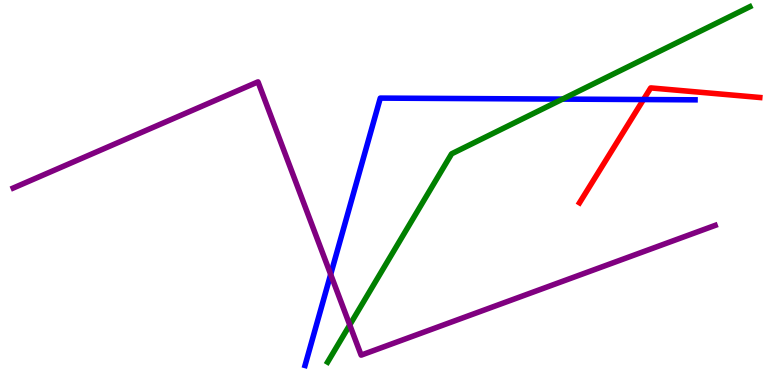[{'lines': ['blue', 'red'], 'intersections': [{'x': 8.3, 'y': 7.41}]}, {'lines': ['green', 'red'], 'intersections': []}, {'lines': ['purple', 'red'], 'intersections': []}, {'lines': ['blue', 'green'], 'intersections': [{'x': 7.26, 'y': 7.43}]}, {'lines': ['blue', 'purple'], 'intersections': [{'x': 4.27, 'y': 2.87}]}, {'lines': ['green', 'purple'], 'intersections': [{'x': 4.51, 'y': 1.56}]}]